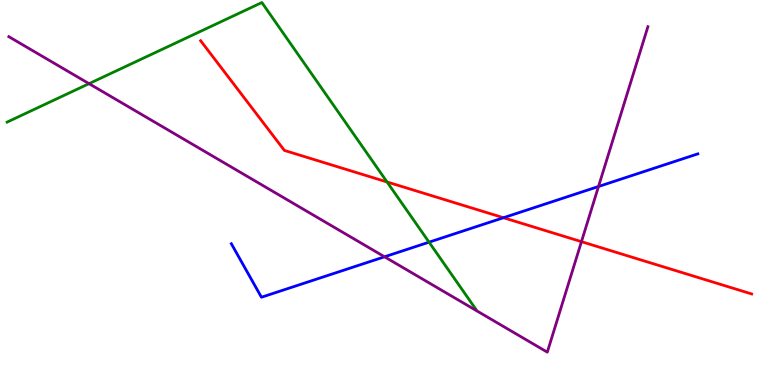[{'lines': ['blue', 'red'], 'intersections': [{'x': 6.5, 'y': 4.34}]}, {'lines': ['green', 'red'], 'intersections': [{'x': 4.99, 'y': 5.27}]}, {'lines': ['purple', 'red'], 'intersections': [{'x': 7.5, 'y': 3.72}]}, {'lines': ['blue', 'green'], 'intersections': [{'x': 5.54, 'y': 3.71}]}, {'lines': ['blue', 'purple'], 'intersections': [{'x': 4.96, 'y': 3.33}, {'x': 7.72, 'y': 5.16}]}, {'lines': ['green', 'purple'], 'intersections': [{'x': 1.15, 'y': 7.83}]}]